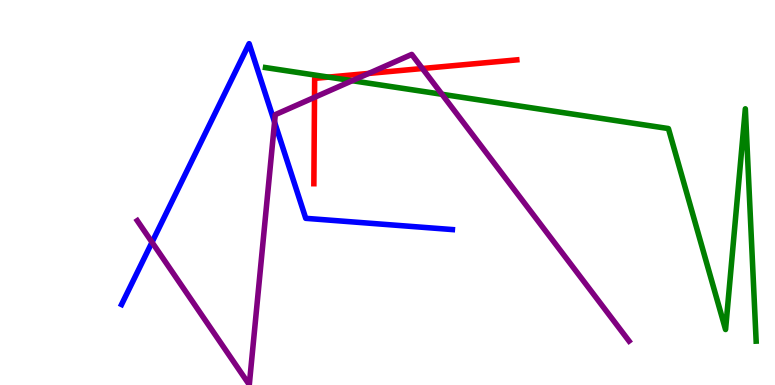[{'lines': ['blue', 'red'], 'intersections': []}, {'lines': ['green', 'red'], 'intersections': [{'x': 4.24, 'y': 8.0}]}, {'lines': ['purple', 'red'], 'intersections': [{'x': 4.06, 'y': 7.47}, {'x': 4.76, 'y': 8.09}, {'x': 5.45, 'y': 8.22}]}, {'lines': ['blue', 'green'], 'intersections': []}, {'lines': ['blue', 'purple'], 'intersections': [{'x': 1.96, 'y': 3.71}, {'x': 3.54, 'y': 6.83}]}, {'lines': ['green', 'purple'], 'intersections': [{'x': 4.54, 'y': 7.9}, {'x': 5.7, 'y': 7.55}]}]